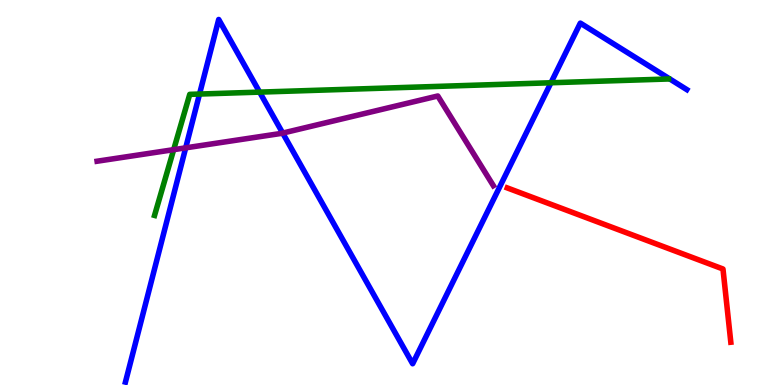[{'lines': ['blue', 'red'], 'intersections': []}, {'lines': ['green', 'red'], 'intersections': []}, {'lines': ['purple', 'red'], 'intersections': []}, {'lines': ['blue', 'green'], 'intersections': [{'x': 2.57, 'y': 7.56}, {'x': 3.35, 'y': 7.61}, {'x': 7.11, 'y': 7.85}]}, {'lines': ['blue', 'purple'], 'intersections': [{'x': 2.4, 'y': 6.16}, {'x': 3.65, 'y': 6.54}]}, {'lines': ['green', 'purple'], 'intersections': [{'x': 2.24, 'y': 6.11}]}]